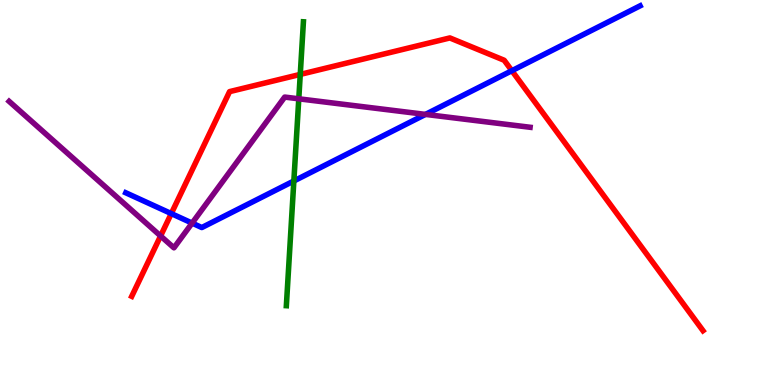[{'lines': ['blue', 'red'], 'intersections': [{'x': 2.21, 'y': 4.45}, {'x': 6.6, 'y': 8.16}]}, {'lines': ['green', 'red'], 'intersections': [{'x': 3.87, 'y': 8.07}]}, {'lines': ['purple', 'red'], 'intersections': [{'x': 2.07, 'y': 3.87}]}, {'lines': ['blue', 'green'], 'intersections': [{'x': 3.79, 'y': 5.3}]}, {'lines': ['blue', 'purple'], 'intersections': [{'x': 2.48, 'y': 4.21}, {'x': 5.49, 'y': 7.03}]}, {'lines': ['green', 'purple'], 'intersections': [{'x': 3.86, 'y': 7.43}]}]